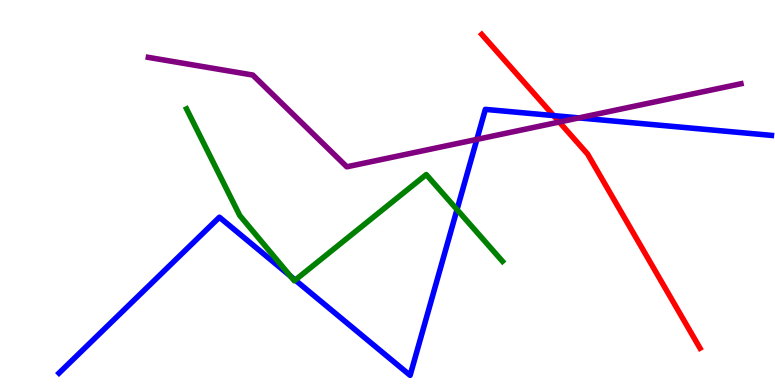[{'lines': ['blue', 'red'], 'intersections': [{'x': 7.14, 'y': 7.0}]}, {'lines': ['green', 'red'], 'intersections': []}, {'lines': ['purple', 'red'], 'intersections': [{'x': 7.22, 'y': 6.83}]}, {'lines': ['blue', 'green'], 'intersections': [{'x': 3.75, 'y': 2.83}, {'x': 3.81, 'y': 2.73}, {'x': 5.9, 'y': 4.56}]}, {'lines': ['blue', 'purple'], 'intersections': [{'x': 6.15, 'y': 6.38}, {'x': 7.47, 'y': 6.94}]}, {'lines': ['green', 'purple'], 'intersections': []}]